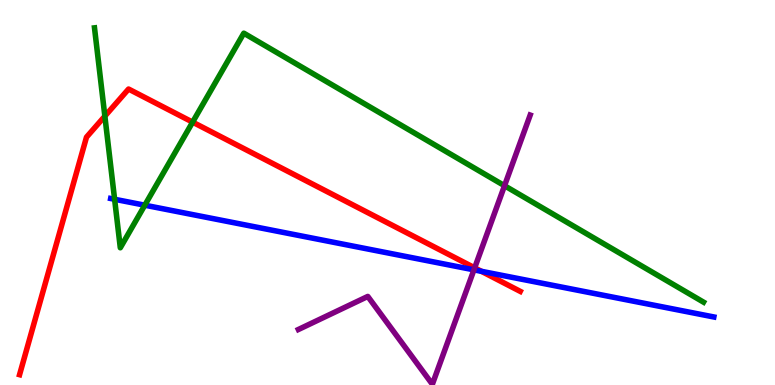[{'lines': ['blue', 'red'], 'intersections': [{'x': 6.21, 'y': 2.95}]}, {'lines': ['green', 'red'], 'intersections': [{'x': 1.35, 'y': 6.98}, {'x': 2.49, 'y': 6.83}]}, {'lines': ['purple', 'red'], 'intersections': [{'x': 6.12, 'y': 3.04}]}, {'lines': ['blue', 'green'], 'intersections': [{'x': 1.48, 'y': 4.82}, {'x': 1.87, 'y': 4.67}]}, {'lines': ['blue', 'purple'], 'intersections': [{'x': 6.12, 'y': 2.99}]}, {'lines': ['green', 'purple'], 'intersections': [{'x': 6.51, 'y': 5.18}]}]